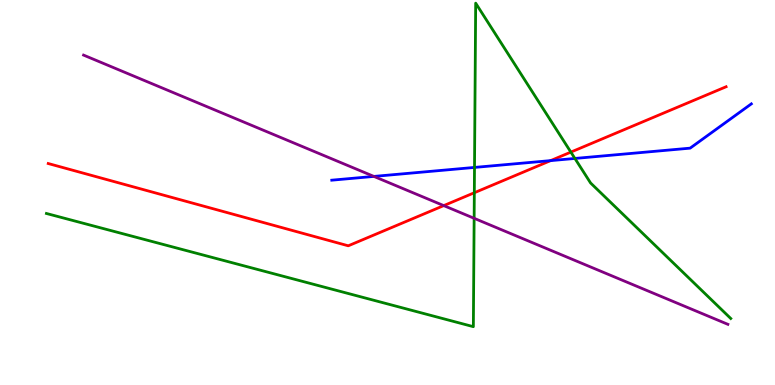[{'lines': ['blue', 'red'], 'intersections': [{'x': 7.1, 'y': 5.83}]}, {'lines': ['green', 'red'], 'intersections': [{'x': 6.12, 'y': 4.99}, {'x': 7.37, 'y': 6.05}]}, {'lines': ['purple', 'red'], 'intersections': [{'x': 5.73, 'y': 4.66}]}, {'lines': ['blue', 'green'], 'intersections': [{'x': 6.12, 'y': 5.65}, {'x': 7.42, 'y': 5.88}]}, {'lines': ['blue', 'purple'], 'intersections': [{'x': 4.82, 'y': 5.42}]}, {'lines': ['green', 'purple'], 'intersections': [{'x': 6.12, 'y': 4.33}]}]